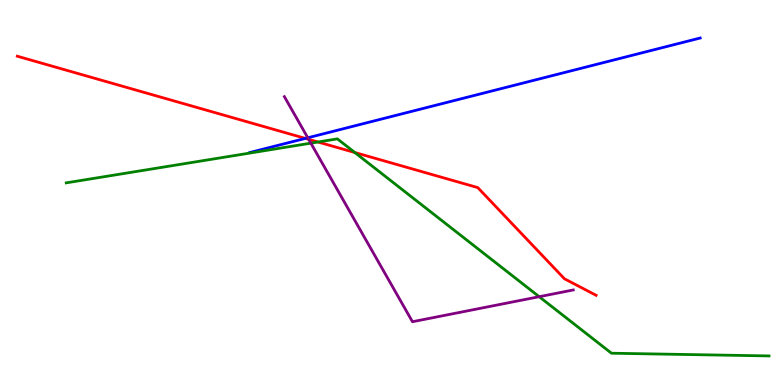[{'lines': ['blue', 'red'], 'intersections': [{'x': 3.94, 'y': 6.41}]}, {'lines': ['green', 'red'], 'intersections': [{'x': 4.1, 'y': 6.31}, {'x': 4.58, 'y': 6.04}]}, {'lines': ['purple', 'red'], 'intersections': [{'x': 3.98, 'y': 6.38}]}, {'lines': ['blue', 'green'], 'intersections': []}, {'lines': ['blue', 'purple'], 'intersections': [{'x': 3.97, 'y': 6.42}]}, {'lines': ['green', 'purple'], 'intersections': [{'x': 4.01, 'y': 6.28}, {'x': 6.96, 'y': 2.29}]}]